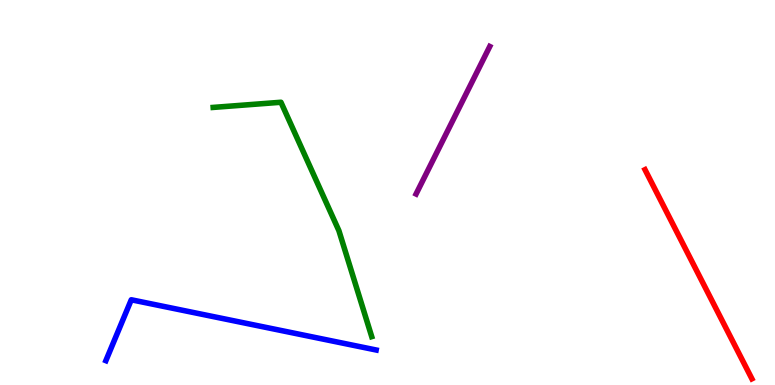[{'lines': ['blue', 'red'], 'intersections': []}, {'lines': ['green', 'red'], 'intersections': []}, {'lines': ['purple', 'red'], 'intersections': []}, {'lines': ['blue', 'green'], 'intersections': []}, {'lines': ['blue', 'purple'], 'intersections': []}, {'lines': ['green', 'purple'], 'intersections': []}]